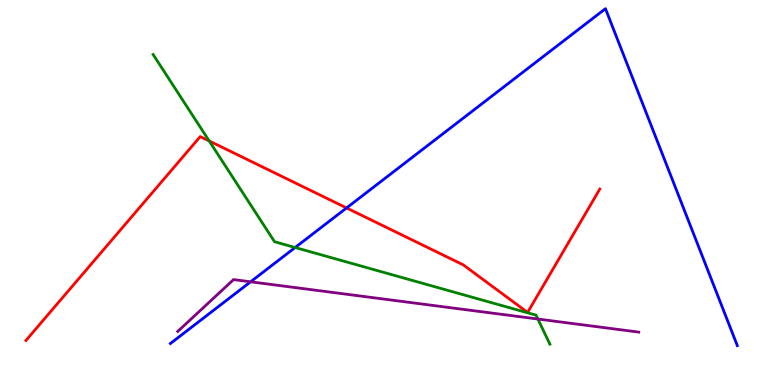[{'lines': ['blue', 'red'], 'intersections': [{'x': 4.47, 'y': 4.6}]}, {'lines': ['green', 'red'], 'intersections': [{'x': 2.7, 'y': 6.34}]}, {'lines': ['purple', 'red'], 'intersections': []}, {'lines': ['blue', 'green'], 'intersections': [{'x': 3.81, 'y': 3.57}]}, {'lines': ['blue', 'purple'], 'intersections': [{'x': 3.23, 'y': 2.68}]}, {'lines': ['green', 'purple'], 'intersections': [{'x': 6.94, 'y': 1.71}]}]